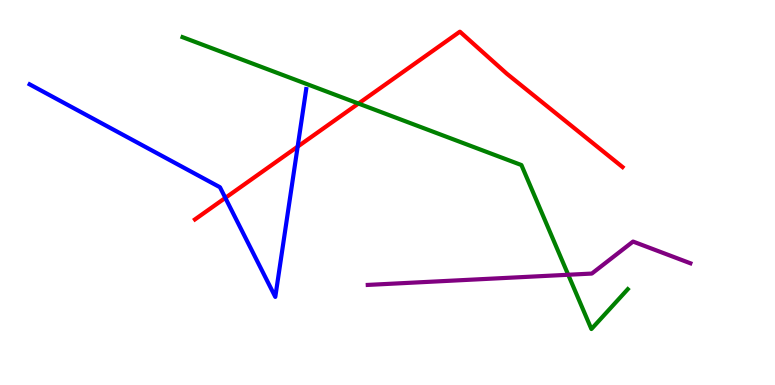[{'lines': ['blue', 'red'], 'intersections': [{'x': 2.91, 'y': 4.86}, {'x': 3.84, 'y': 6.19}]}, {'lines': ['green', 'red'], 'intersections': [{'x': 4.63, 'y': 7.31}]}, {'lines': ['purple', 'red'], 'intersections': []}, {'lines': ['blue', 'green'], 'intersections': []}, {'lines': ['blue', 'purple'], 'intersections': []}, {'lines': ['green', 'purple'], 'intersections': [{'x': 7.33, 'y': 2.86}]}]